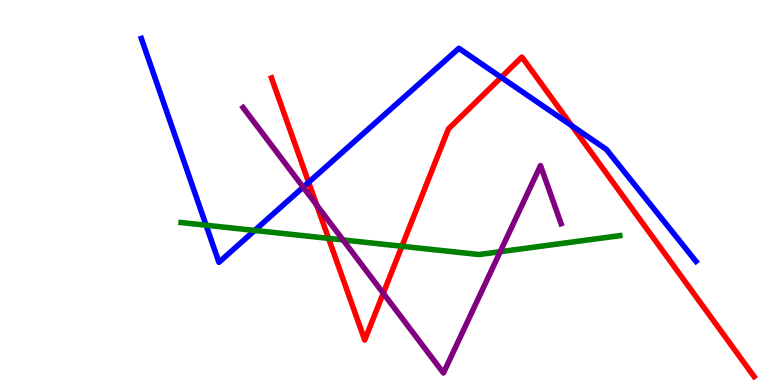[{'lines': ['blue', 'red'], 'intersections': [{'x': 3.98, 'y': 5.26}, {'x': 6.47, 'y': 7.99}, {'x': 7.38, 'y': 6.73}]}, {'lines': ['green', 'red'], 'intersections': [{'x': 4.24, 'y': 3.81}, {'x': 5.19, 'y': 3.6}]}, {'lines': ['purple', 'red'], 'intersections': [{'x': 4.09, 'y': 4.67}, {'x': 4.95, 'y': 2.38}]}, {'lines': ['blue', 'green'], 'intersections': [{'x': 2.66, 'y': 4.15}, {'x': 3.29, 'y': 4.01}]}, {'lines': ['blue', 'purple'], 'intersections': [{'x': 3.91, 'y': 5.14}]}, {'lines': ['green', 'purple'], 'intersections': [{'x': 4.43, 'y': 3.77}, {'x': 6.45, 'y': 3.46}]}]